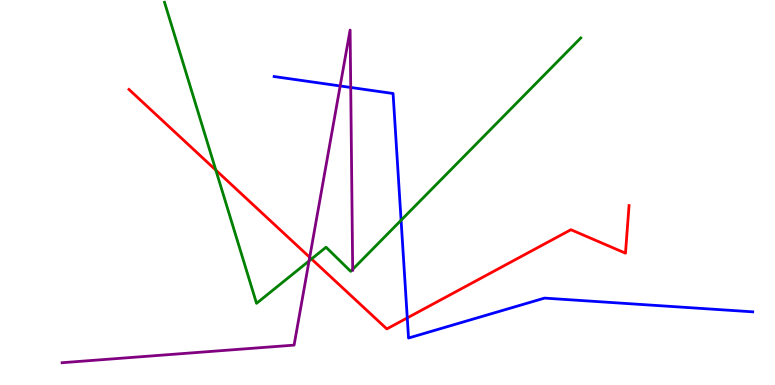[{'lines': ['blue', 'red'], 'intersections': [{'x': 5.26, 'y': 1.74}]}, {'lines': ['green', 'red'], 'intersections': [{'x': 2.78, 'y': 5.58}, {'x': 4.02, 'y': 3.27}]}, {'lines': ['purple', 'red'], 'intersections': [{'x': 4.0, 'y': 3.32}]}, {'lines': ['blue', 'green'], 'intersections': [{'x': 5.18, 'y': 4.28}]}, {'lines': ['blue', 'purple'], 'intersections': [{'x': 4.39, 'y': 7.77}, {'x': 4.53, 'y': 7.73}]}, {'lines': ['green', 'purple'], 'intersections': [{'x': 3.99, 'y': 3.22}, {'x': 4.55, 'y': 3.0}]}]